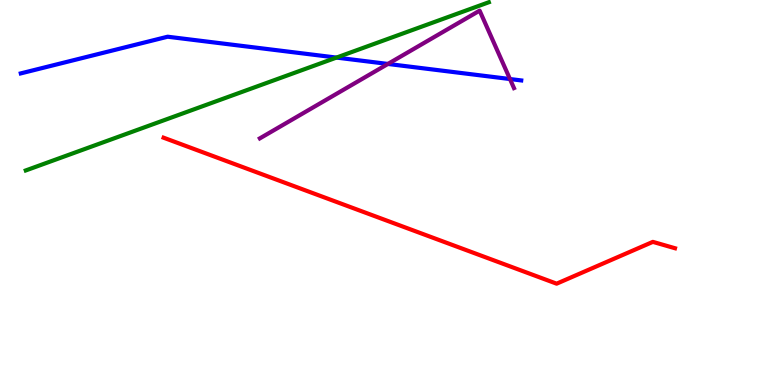[{'lines': ['blue', 'red'], 'intersections': []}, {'lines': ['green', 'red'], 'intersections': []}, {'lines': ['purple', 'red'], 'intersections': []}, {'lines': ['blue', 'green'], 'intersections': [{'x': 4.34, 'y': 8.5}]}, {'lines': ['blue', 'purple'], 'intersections': [{'x': 5.01, 'y': 8.34}, {'x': 6.58, 'y': 7.95}]}, {'lines': ['green', 'purple'], 'intersections': []}]